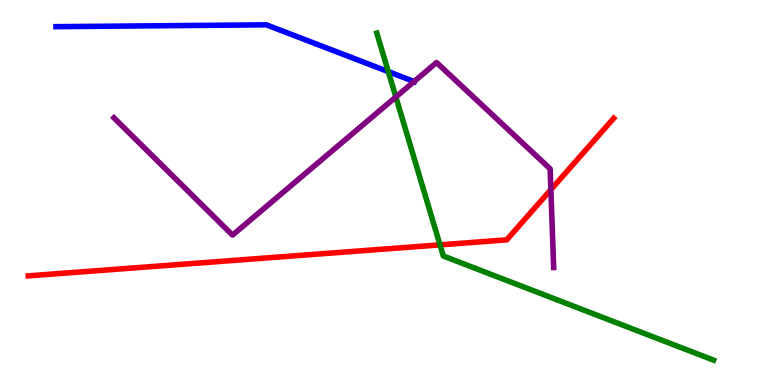[{'lines': ['blue', 'red'], 'intersections': []}, {'lines': ['green', 'red'], 'intersections': [{'x': 5.68, 'y': 3.64}]}, {'lines': ['purple', 'red'], 'intersections': [{'x': 7.11, 'y': 5.07}]}, {'lines': ['blue', 'green'], 'intersections': [{'x': 5.01, 'y': 8.14}]}, {'lines': ['blue', 'purple'], 'intersections': [{'x': 5.34, 'y': 7.88}]}, {'lines': ['green', 'purple'], 'intersections': [{'x': 5.11, 'y': 7.48}]}]